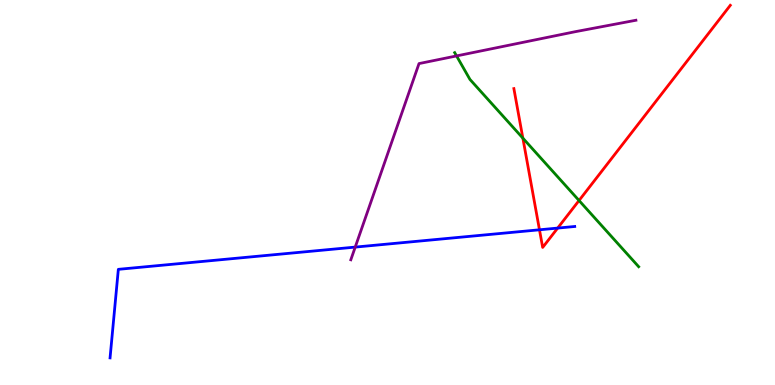[{'lines': ['blue', 'red'], 'intersections': [{'x': 6.96, 'y': 4.03}, {'x': 7.2, 'y': 4.08}]}, {'lines': ['green', 'red'], 'intersections': [{'x': 6.75, 'y': 6.41}, {'x': 7.47, 'y': 4.79}]}, {'lines': ['purple', 'red'], 'intersections': []}, {'lines': ['blue', 'green'], 'intersections': []}, {'lines': ['blue', 'purple'], 'intersections': [{'x': 4.58, 'y': 3.58}]}, {'lines': ['green', 'purple'], 'intersections': [{'x': 5.89, 'y': 8.55}]}]